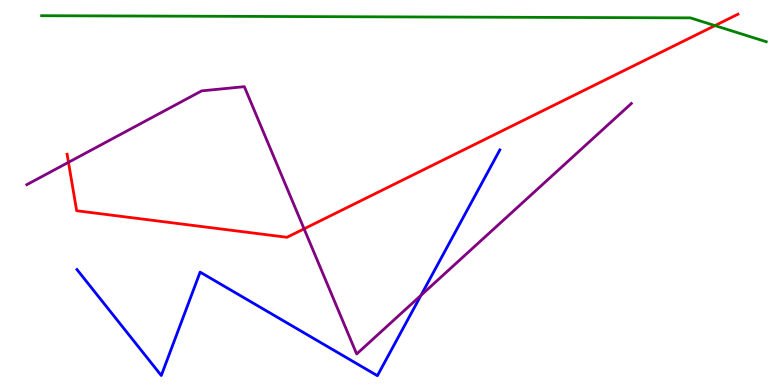[{'lines': ['blue', 'red'], 'intersections': []}, {'lines': ['green', 'red'], 'intersections': [{'x': 9.23, 'y': 9.34}]}, {'lines': ['purple', 'red'], 'intersections': [{'x': 0.884, 'y': 5.78}, {'x': 3.92, 'y': 4.06}]}, {'lines': ['blue', 'green'], 'intersections': []}, {'lines': ['blue', 'purple'], 'intersections': [{'x': 5.43, 'y': 2.33}]}, {'lines': ['green', 'purple'], 'intersections': []}]